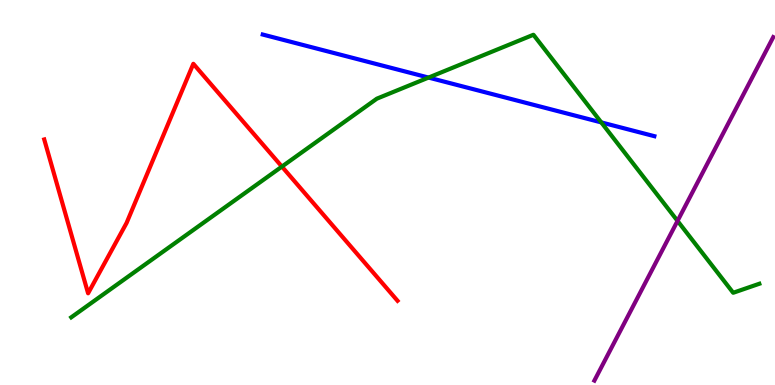[{'lines': ['blue', 'red'], 'intersections': []}, {'lines': ['green', 'red'], 'intersections': [{'x': 3.64, 'y': 5.67}]}, {'lines': ['purple', 'red'], 'intersections': []}, {'lines': ['blue', 'green'], 'intersections': [{'x': 5.53, 'y': 7.99}, {'x': 7.76, 'y': 6.82}]}, {'lines': ['blue', 'purple'], 'intersections': []}, {'lines': ['green', 'purple'], 'intersections': [{'x': 8.74, 'y': 4.26}]}]